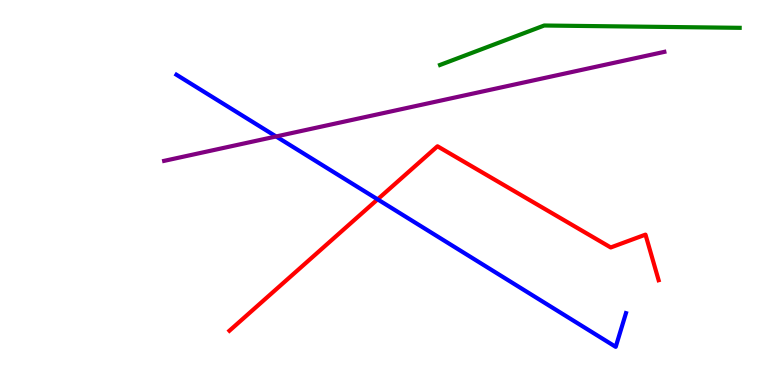[{'lines': ['blue', 'red'], 'intersections': [{'x': 4.87, 'y': 4.82}]}, {'lines': ['green', 'red'], 'intersections': []}, {'lines': ['purple', 'red'], 'intersections': []}, {'lines': ['blue', 'green'], 'intersections': []}, {'lines': ['blue', 'purple'], 'intersections': [{'x': 3.56, 'y': 6.46}]}, {'lines': ['green', 'purple'], 'intersections': []}]